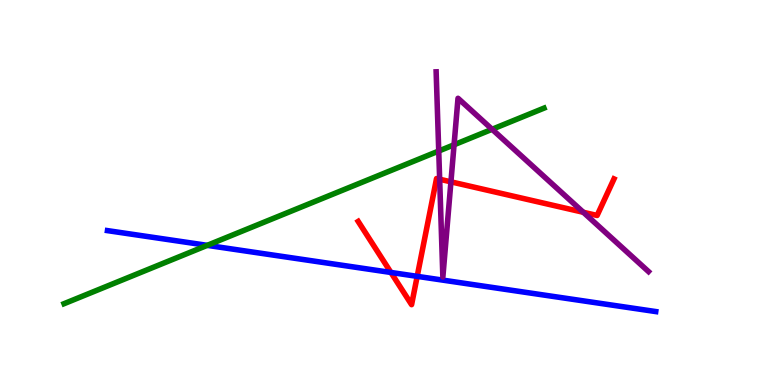[{'lines': ['blue', 'red'], 'intersections': [{'x': 5.04, 'y': 2.92}, {'x': 5.38, 'y': 2.82}]}, {'lines': ['green', 'red'], 'intersections': []}, {'lines': ['purple', 'red'], 'intersections': [{'x': 5.67, 'y': 5.34}, {'x': 5.82, 'y': 5.28}, {'x': 7.53, 'y': 4.49}]}, {'lines': ['blue', 'green'], 'intersections': [{'x': 2.67, 'y': 3.63}]}, {'lines': ['blue', 'purple'], 'intersections': []}, {'lines': ['green', 'purple'], 'intersections': [{'x': 5.66, 'y': 6.08}, {'x': 5.86, 'y': 6.24}, {'x': 6.35, 'y': 6.64}]}]